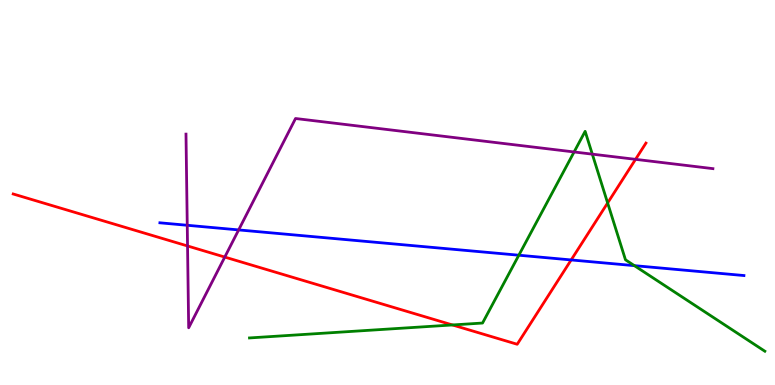[{'lines': ['blue', 'red'], 'intersections': [{'x': 7.37, 'y': 3.25}]}, {'lines': ['green', 'red'], 'intersections': [{'x': 5.84, 'y': 1.56}, {'x': 7.84, 'y': 4.73}]}, {'lines': ['purple', 'red'], 'intersections': [{'x': 2.42, 'y': 3.61}, {'x': 2.9, 'y': 3.32}, {'x': 8.2, 'y': 5.86}]}, {'lines': ['blue', 'green'], 'intersections': [{'x': 6.69, 'y': 3.37}, {'x': 8.19, 'y': 3.1}]}, {'lines': ['blue', 'purple'], 'intersections': [{'x': 2.42, 'y': 4.15}, {'x': 3.08, 'y': 4.03}]}, {'lines': ['green', 'purple'], 'intersections': [{'x': 7.41, 'y': 6.05}, {'x': 7.64, 'y': 6.0}]}]